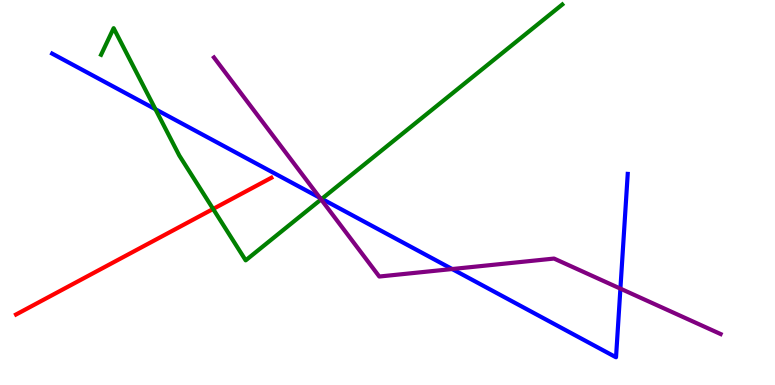[{'lines': ['blue', 'red'], 'intersections': []}, {'lines': ['green', 'red'], 'intersections': [{'x': 2.75, 'y': 4.57}]}, {'lines': ['purple', 'red'], 'intersections': []}, {'lines': ['blue', 'green'], 'intersections': [{'x': 2.01, 'y': 7.16}, {'x': 4.15, 'y': 4.84}]}, {'lines': ['blue', 'purple'], 'intersections': [{'x': 4.13, 'y': 4.86}, {'x': 5.83, 'y': 3.01}, {'x': 8.01, 'y': 2.5}]}, {'lines': ['green', 'purple'], 'intersections': [{'x': 4.14, 'y': 4.82}]}]